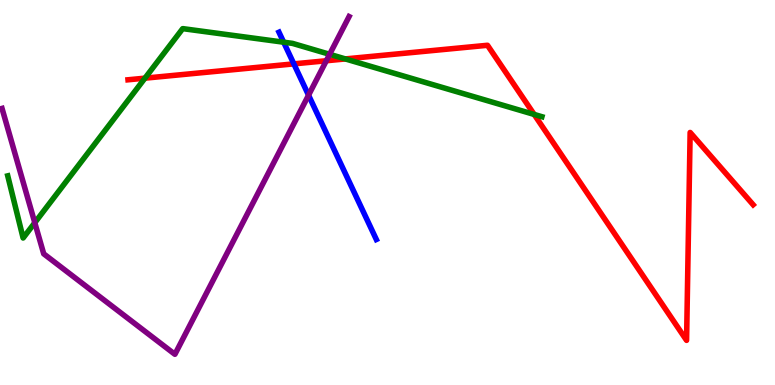[{'lines': ['blue', 'red'], 'intersections': [{'x': 3.79, 'y': 8.34}]}, {'lines': ['green', 'red'], 'intersections': [{'x': 1.87, 'y': 7.97}, {'x': 4.46, 'y': 8.47}, {'x': 6.89, 'y': 7.03}]}, {'lines': ['purple', 'red'], 'intersections': [{'x': 4.21, 'y': 8.42}]}, {'lines': ['blue', 'green'], 'intersections': [{'x': 3.66, 'y': 8.9}]}, {'lines': ['blue', 'purple'], 'intersections': [{'x': 3.98, 'y': 7.53}]}, {'lines': ['green', 'purple'], 'intersections': [{'x': 0.449, 'y': 4.22}, {'x': 4.25, 'y': 8.59}]}]